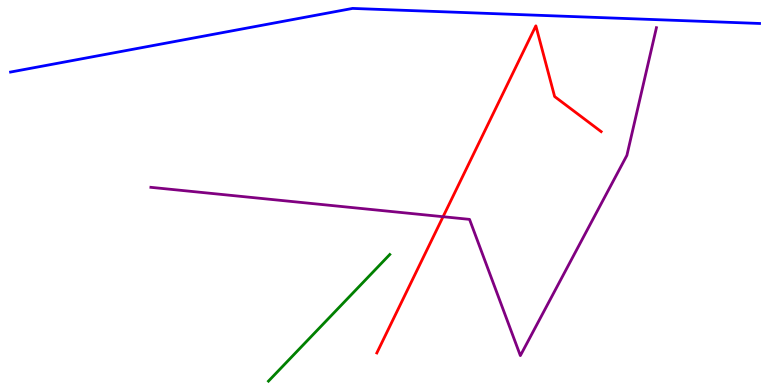[{'lines': ['blue', 'red'], 'intersections': []}, {'lines': ['green', 'red'], 'intersections': []}, {'lines': ['purple', 'red'], 'intersections': [{'x': 5.72, 'y': 4.37}]}, {'lines': ['blue', 'green'], 'intersections': []}, {'lines': ['blue', 'purple'], 'intersections': []}, {'lines': ['green', 'purple'], 'intersections': []}]